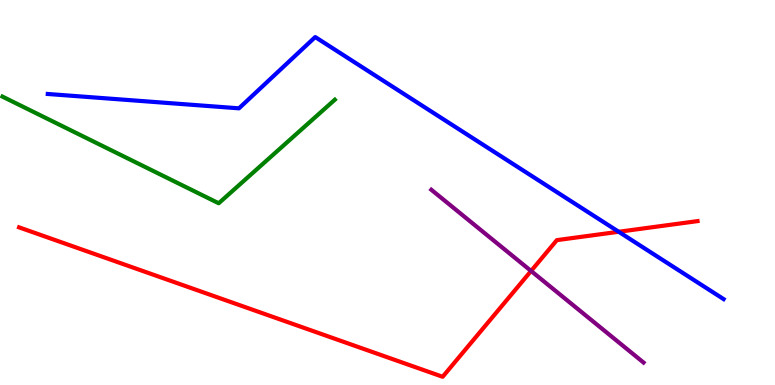[{'lines': ['blue', 'red'], 'intersections': [{'x': 7.98, 'y': 3.98}]}, {'lines': ['green', 'red'], 'intersections': []}, {'lines': ['purple', 'red'], 'intersections': [{'x': 6.85, 'y': 2.96}]}, {'lines': ['blue', 'green'], 'intersections': []}, {'lines': ['blue', 'purple'], 'intersections': []}, {'lines': ['green', 'purple'], 'intersections': []}]